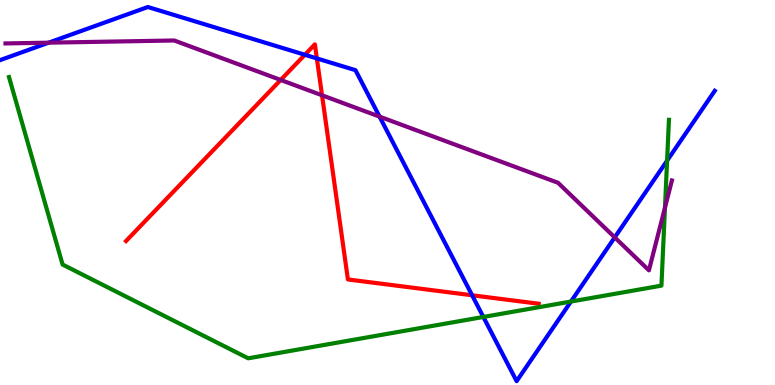[{'lines': ['blue', 'red'], 'intersections': [{'x': 3.93, 'y': 8.58}, {'x': 4.09, 'y': 8.48}, {'x': 6.09, 'y': 2.33}]}, {'lines': ['green', 'red'], 'intersections': []}, {'lines': ['purple', 'red'], 'intersections': [{'x': 3.62, 'y': 7.92}, {'x': 4.16, 'y': 7.52}]}, {'lines': ['blue', 'green'], 'intersections': [{'x': 6.24, 'y': 1.77}, {'x': 7.37, 'y': 2.17}, {'x': 8.61, 'y': 5.83}]}, {'lines': ['blue', 'purple'], 'intersections': [{'x': 0.627, 'y': 8.89}, {'x': 4.9, 'y': 6.97}, {'x': 7.93, 'y': 3.83}]}, {'lines': ['green', 'purple'], 'intersections': [{'x': 8.58, 'y': 4.61}]}]